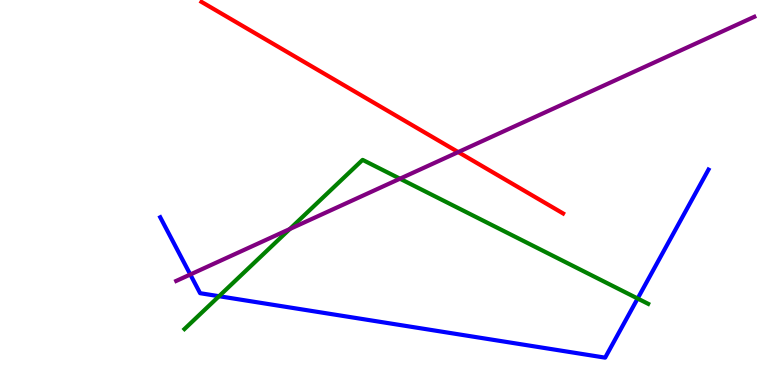[{'lines': ['blue', 'red'], 'intersections': []}, {'lines': ['green', 'red'], 'intersections': []}, {'lines': ['purple', 'red'], 'intersections': [{'x': 5.91, 'y': 6.05}]}, {'lines': ['blue', 'green'], 'intersections': [{'x': 2.83, 'y': 2.31}, {'x': 8.23, 'y': 2.25}]}, {'lines': ['blue', 'purple'], 'intersections': [{'x': 2.46, 'y': 2.87}]}, {'lines': ['green', 'purple'], 'intersections': [{'x': 3.74, 'y': 4.05}, {'x': 5.16, 'y': 5.36}]}]